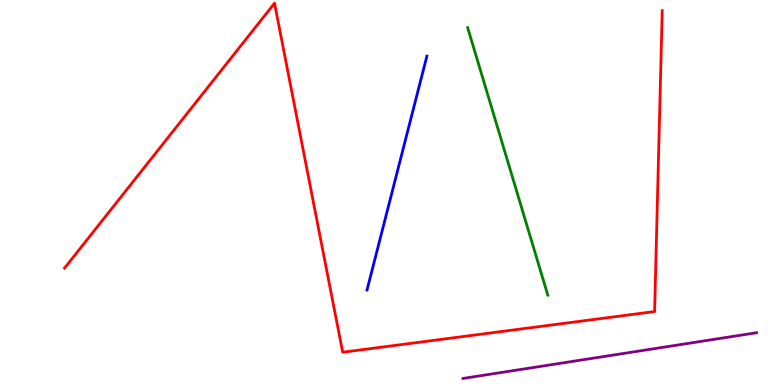[{'lines': ['blue', 'red'], 'intersections': []}, {'lines': ['green', 'red'], 'intersections': []}, {'lines': ['purple', 'red'], 'intersections': []}, {'lines': ['blue', 'green'], 'intersections': []}, {'lines': ['blue', 'purple'], 'intersections': []}, {'lines': ['green', 'purple'], 'intersections': []}]